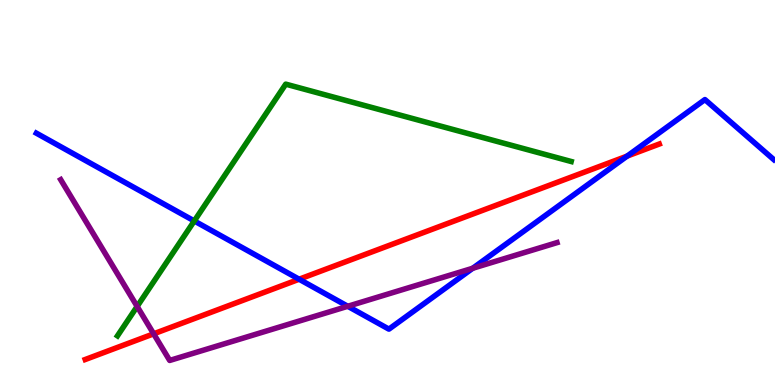[{'lines': ['blue', 'red'], 'intersections': [{'x': 3.86, 'y': 2.75}, {'x': 8.09, 'y': 5.95}]}, {'lines': ['green', 'red'], 'intersections': []}, {'lines': ['purple', 'red'], 'intersections': [{'x': 1.98, 'y': 1.33}]}, {'lines': ['blue', 'green'], 'intersections': [{'x': 2.51, 'y': 4.26}]}, {'lines': ['blue', 'purple'], 'intersections': [{'x': 4.49, 'y': 2.04}, {'x': 6.1, 'y': 3.03}]}, {'lines': ['green', 'purple'], 'intersections': [{'x': 1.77, 'y': 2.04}]}]